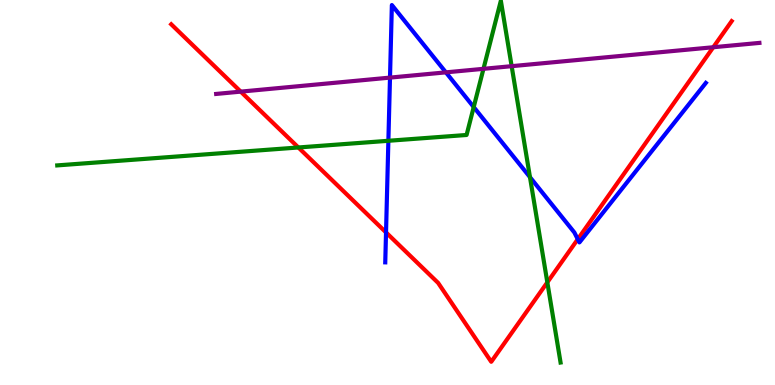[{'lines': ['blue', 'red'], 'intersections': [{'x': 4.98, 'y': 3.96}, {'x': 7.46, 'y': 3.79}]}, {'lines': ['green', 'red'], 'intersections': [{'x': 3.85, 'y': 6.17}, {'x': 7.06, 'y': 2.67}]}, {'lines': ['purple', 'red'], 'intersections': [{'x': 3.11, 'y': 7.62}, {'x': 9.2, 'y': 8.77}]}, {'lines': ['blue', 'green'], 'intersections': [{'x': 5.01, 'y': 6.34}, {'x': 6.11, 'y': 7.22}, {'x': 6.84, 'y': 5.4}]}, {'lines': ['blue', 'purple'], 'intersections': [{'x': 5.03, 'y': 7.98}, {'x': 5.75, 'y': 8.12}]}, {'lines': ['green', 'purple'], 'intersections': [{'x': 6.24, 'y': 8.21}, {'x': 6.6, 'y': 8.28}]}]